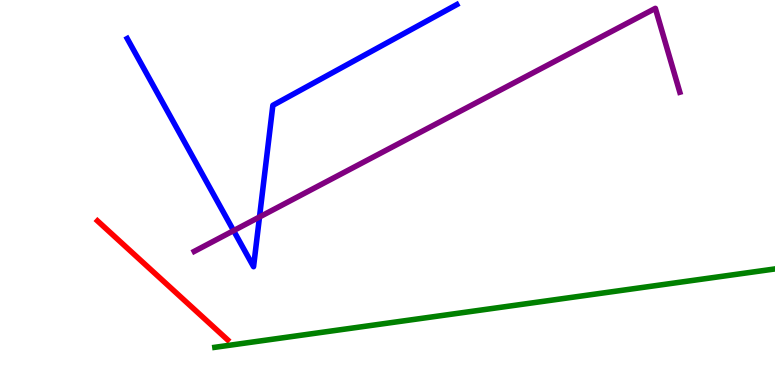[{'lines': ['blue', 'red'], 'intersections': []}, {'lines': ['green', 'red'], 'intersections': []}, {'lines': ['purple', 'red'], 'intersections': []}, {'lines': ['blue', 'green'], 'intersections': []}, {'lines': ['blue', 'purple'], 'intersections': [{'x': 3.01, 'y': 4.01}, {'x': 3.35, 'y': 4.36}]}, {'lines': ['green', 'purple'], 'intersections': []}]